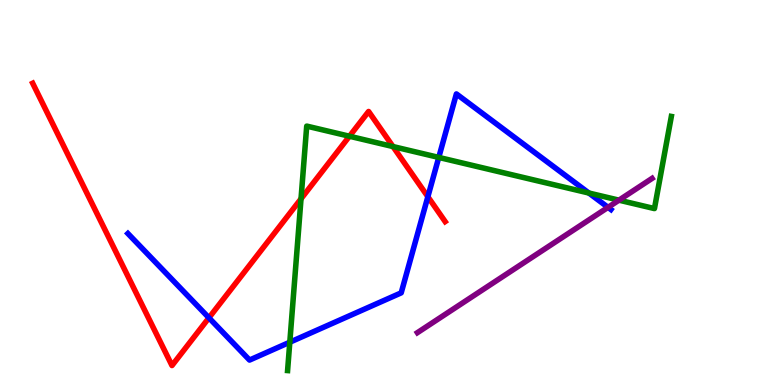[{'lines': ['blue', 'red'], 'intersections': [{'x': 2.7, 'y': 1.75}, {'x': 5.52, 'y': 4.89}]}, {'lines': ['green', 'red'], 'intersections': [{'x': 3.88, 'y': 4.84}, {'x': 4.51, 'y': 6.46}, {'x': 5.07, 'y': 6.19}]}, {'lines': ['purple', 'red'], 'intersections': []}, {'lines': ['blue', 'green'], 'intersections': [{'x': 3.74, 'y': 1.11}, {'x': 5.66, 'y': 5.91}, {'x': 7.6, 'y': 4.99}]}, {'lines': ['blue', 'purple'], 'intersections': [{'x': 7.85, 'y': 4.61}]}, {'lines': ['green', 'purple'], 'intersections': [{'x': 7.99, 'y': 4.8}]}]